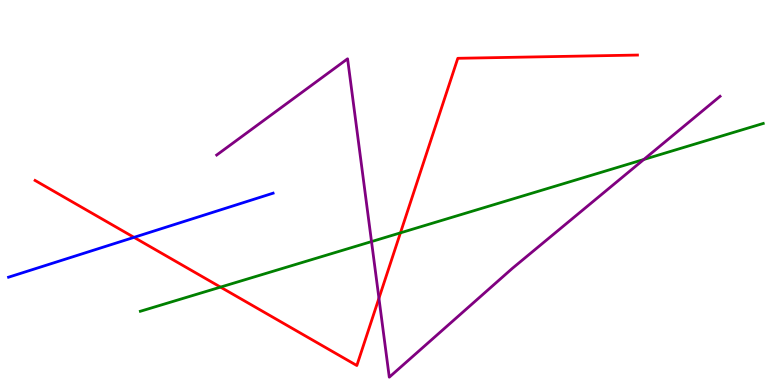[{'lines': ['blue', 'red'], 'intersections': [{'x': 1.73, 'y': 3.83}]}, {'lines': ['green', 'red'], 'intersections': [{'x': 2.85, 'y': 2.54}, {'x': 5.17, 'y': 3.95}]}, {'lines': ['purple', 'red'], 'intersections': [{'x': 4.89, 'y': 2.25}]}, {'lines': ['blue', 'green'], 'intersections': []}, {'lines': ['blue', 'purple'], 'intersections': []}, {'lines': ['green', 'purple'], 'intersections': [{'x': 4.79, 'y': 3.73}, {'x': 8.31, 'y': 5.86}]}]